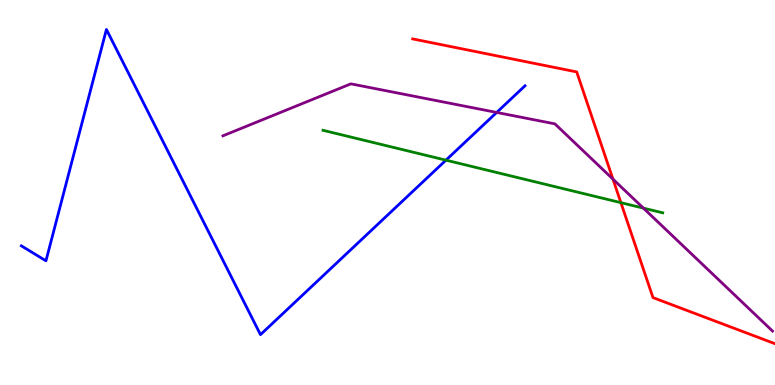[{'lines': ['blue', 'red'], 'intersections': []}, {'lines': ['green', 'red'], 'intersections': [{'x': 8.01, 'y': 4.74}]}, {'lines': ['purple', 'red'], 'intersections': [{'x': 7.91, 'y': 5.35}]}, {'lines': ['blue', 'green'], 'intersections': [{'x': 5.75, 'y': 5.84}]}, {'lines': ['blue', 'purple'], 'intersections': [{'x': 6.41, 'y': 7.08}]}, {'lines': ['green', 'purple'], 'intersections': [{'x': 8.3, 'y': 4.59}]}]